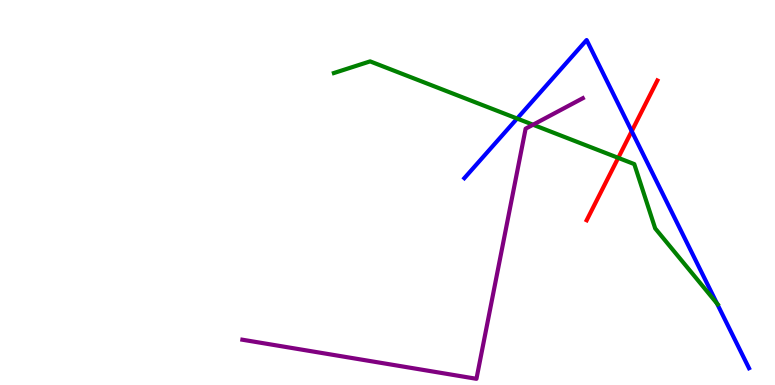[{'lines': ['blue', 'red'], 'intersections': [{'x': 8.15, 'y': 6.59}]}, {'lines': ['green', 'red'], 'intersections': [{'x': 7.98, 'y': 5.9}]}, {'lines': ['purple', 'red'], 'intersections': []}, {'lines': ['blue', 'green'], 'intersections': [{'x': 6.67, 'y': 6.92}, {'x': 9.25, 'y': 2.12}]}, {'lines': ['blue', 'purple'], 'intersections': []}, {'lines': ['green', 'purple'], 'intersections': [{'x': 6.88, 'y': 6.76}]}]